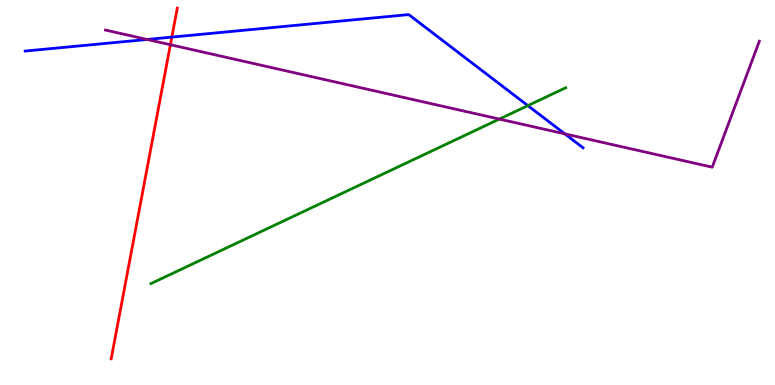[{'lines': ['blue', 'red'], 'intersections': [{'x': 2.22, 'y': 9.04}]}, {'lines': ['green', 'red'], 'intersections': []}, {'lines': ['purple', 'red'], 'intersections': [{'x': 2.2, 'y': 8.84}]}, {'lines': ['blue', 'green'], 'intersections': [{'x': 6.81, 'y': 7.26}]}, {'lines': ['blue', 'purple'], 'intersections': [{'x': 1.9, 'y': 8.98}, {'x': 7.29, 'y': 6.52}]}, {'lines': ['green', 'purple'], 'intersections': [{'x': 6.44, 'y': 6.91}]}]